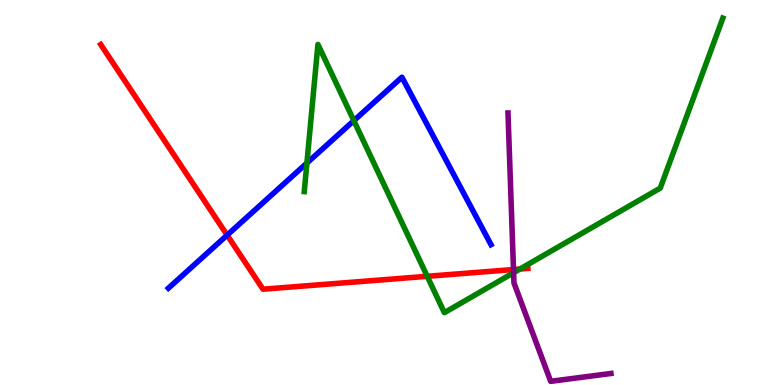[{'lines': ['blue', 'red'], 'intersections': [{'x': 2.93, 'y': 3.89}]}, {'lines': ['green', 'red'], 'intersections': [{'x': 5.51, 'y': 2.82}, {'x': 6.71, 'y': 3.01}]}, {'lines': ['purple', 'red'], 'intersections': [{'x': 6.63, 'y': 3.0}]}, {'lines': ['blue', 'green'], 'intersections': [{'x': 3.96, 'y': 5.76}, {'x': 4.57, 'y': 6.87}]}, {'lines': ['blue', 'purple'], 'intersections': []}, {'lines': ['green', 'purple'], 'intersections': [{'x': 6.63, 'y': 2.92}]}]